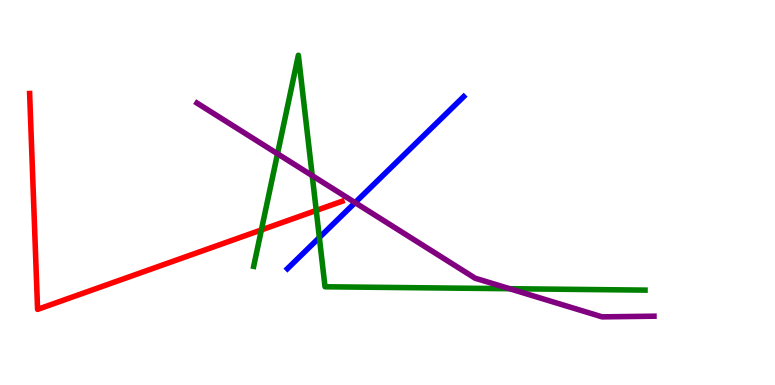[{'lines': ['blue', 'red'], 'intersections': []}, {'lines': ['green', 'red'], 'intersections': [{'x': 3.37, 'y': 4.03}, {'x': 4.08, 'y': 4.53}]}, {'lines': ['purple', 'red'], 'intersections': []}, {'lines': ['blue', 'green'], 'intersections': [{'x': 4.12, 'y': 3.83}]}, {'lines': ['blue', 'purple'], 'intersections': [{'x': 4.58, 'y': 4.74}]}, {'lines': ['green', 'purple'], 'intersections': [{'x': 3.58, 'y': 6.01}, {'x': 4.03, 'y': 5.44}, {'x': 6.58, 'y': 2.5}]}]